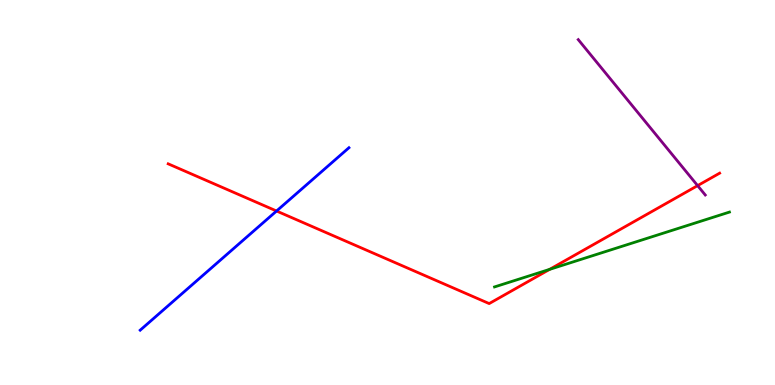[{'lines': ['blue', 'red'], 'intersections': [{'x': 3.57, 'y': 4.52}]}, {'lines': ['green', 'red'], 'intersections': [{'x': 7.09, 'y': 3.0}]}, {'lines': ['purple', 'red'], 'intersections': [{'x': 9.0, 'y': 5.18}]}, {'lines': ['blue', 'green'], 'intersections': []}, {'lines': ['blue', 'purple'], 'intersections': []}, {'lines': ['green', 'purple'], 'intersections': []}]